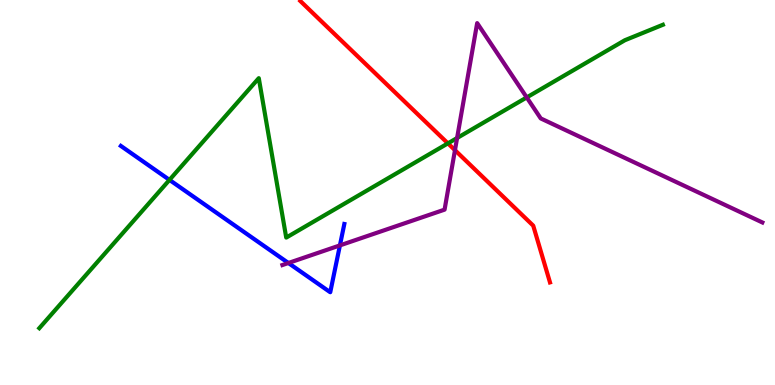[{'lines': ['blue', 'red'], 'intersections': []}, {'lines': ['green', 'red'], 'intersections': [{'x': 5.78, 'y': 6.28}]}, {'lines': ['purple', 'red'], 'intersections': [{'x': 5.87, 'y': 6.1}]}, {'lines': ['blue', 'green'], 'intersections': [{'x': 2.19, 'y': 5.33}]}, {'lines': ['blue', 'purple'], 'intersections': [{'x': 3.72, 'y': 3.17}, {'x': 4.39, 'y': 3.63}]}, {'lines': ['green', 'purple'], 'intersections': [{'x': 5.9, 'y': 6.42}, {'x': 6.8, 'y': 7.47}]}]